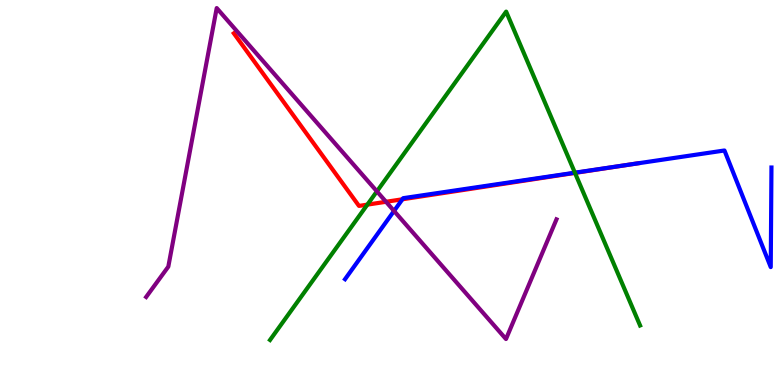[{'lines': ['blue', 'red'], 'intersections': [{'x': 5.19, 'y': 4.82}, {'x': 8.2, 'y': 5.75}]}, {'lines': ['green', 'red'], 'intersections': [{'x': 4.74, 'y': 4.68}, {'x': 7.42, 'y': 5.51}]}, {'lines': ['purple', 'red'], 'intersections': [{'x': 4.98, 'y': 4.76}]}, {'lines': ['blue', 'green'], 'intersections': [{'x': 7.42, 'y': 5.51}]}, {'lines': ['blue', 'purple'], 'intersections': [{'x': 5.08, 'y': 4.52}]}, {'lines': ['green', 'purple'], 'intersections': [{'x': 4.86, 'y': 5.03}]}]